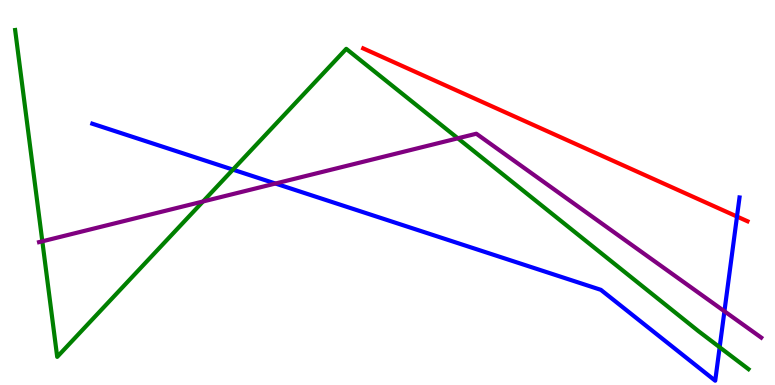[{'lines': ['blue', 'red'], 'intersections': [{'x': 9.51, 'y': 4.38}]}, {'lines': ['green', 'red'], 'intersections': []}, {'lines': ['purple', 'red'], 'intersections': []}, {'lines': ['blue', 'green'], 'intersections': [{'x': 3.01, 'y': 5.59}, {'x': 9.29, 'y': 0.98}]}, {'lines': ['blue', 'purple'], 'intersections': [{'x': 3.55, 'y': 5.23}, {'x': 9.35, 'y': 1.92}]}, {'lines': ['green', 'purple'], 'intersections': [{'x': 0.546, 'y': 3.73}, {'x': 2.62, 'y': 4.77}, {'x': 5.91, 'y': 6.41}]}]